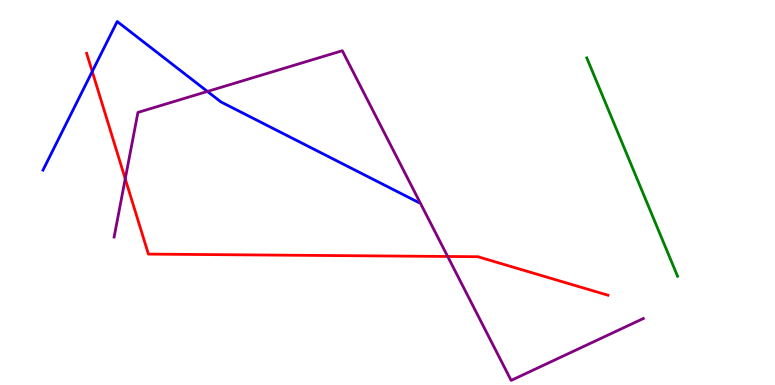[{'lines': ['blue', 'red'], 'intersections': [{'x': 1.19, 'y': 8.14}]}, {'lines': ['green', 'red'], 'intersections': []}, {'lines': ['purple', 'red'], 'intersections': [{'x': 1.62, 'y': 5.36}, {'x': 5.78, 'y': 3.34}]}, {'lines': ['blue', 'green'], 'intersections': []}, {'lines': ['blue', 'purple'], 'intersections': [{'x': 2.68, 'y': 7.62}]}, {'lines': ['green', 'purple'], 'intersections': []}]